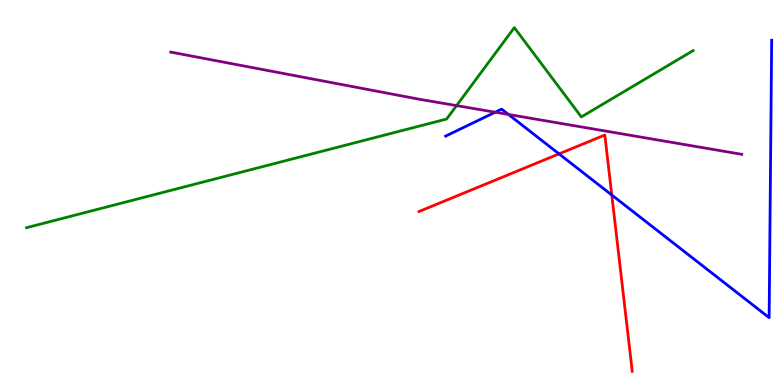[{'lines': ['blue', 'red'], 'intersections': [{'x': 7.21, 'y': 6.0}, {'x': 7.89, 'y': 4.93}]}, {'lines': ['green', 'red'], 'intersections': []}, {'lines': ['purple', 'red'], 'intersections': []}, {'lines': ['blue', 'green'], 'intersections': []}, {'lines': ['blue', 'purple'], 'intersections': [{'x': 6.39, 'y': 7.09}, {'x': 6.56, 'y': 7.03}]}, {'lines': ['green', 'purple'], 'intersections': [{'x': 5.89, 'y': 7.26}]}]